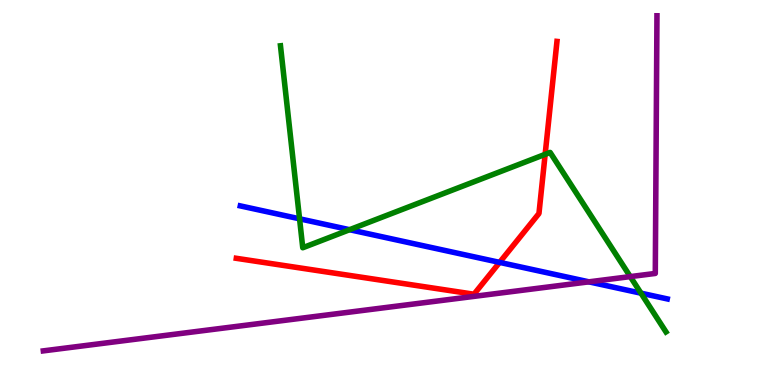[{'lines': ['blue', 'red'], 'intersections': [{'x': 6.45, 'y': 3.18}]}, {'lines': ['green', 'red'], 'intersections': [{'x': 7.03, 'y': 5.99}]}, {'lines': ['purple', 'red'], 'intersections': []}, {'lines': ['blue', 'green'], 'intersections': [{'x': 3.87, 'y': 4.32}, {'x': 4.51, 'y': 4.03}, {'x': 8.27, 'y': 2.38}]}, {'lines': ['blue', 'purple'], 'intersections': [{'x': 7.6, 'y': 2.68}]}, {'lines': ['green', 'purple'], 'intersections': [{'x': 8.13, 'y': 2.82}]}]